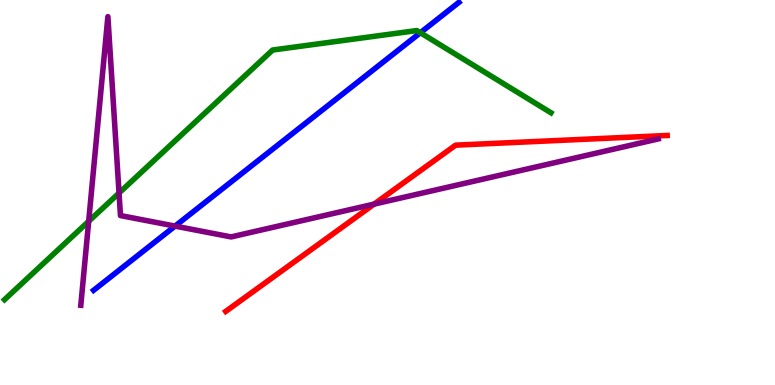[{'lines': ['blue', 'red'], 'intersections': []}, {'lines': ['green', 'red'], 'intersections': []}, {'lines': ['purple', 'red'], 'intersections': [{'x': 4.83, 'y': 4.7}]}, {'lines': ['blue', 'green'], 'intersections': [{'x': 5.42, 'y': 9.15}]}, {'lines': ['blue', 'purple'], 'intersections': [{'x': 2.26, 'y': 4.13}]}, {'lines': ['green', 'purple'], 'intersections': [{'x': 1.14, 'y': 4.25}, {'x': 1.54, 'y': 4.99}]}]